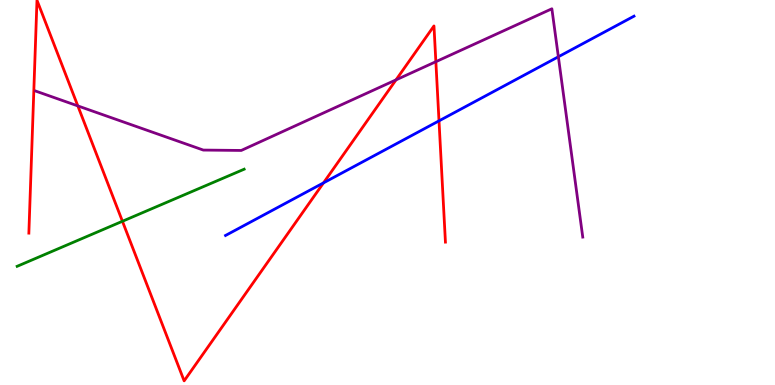[{'lines': ['blue', 'red'], 'intersections': [{'x': 4.17, 'y': 5.25}, {'x': 5.66, 'y': 6.86}]}, {'lines': ['green', 'red'], 'intersections': [{'x': 1.58, 'y': 4.25}]}, {'lines': ['purple', 'red'], 'intersections': [{'x': 1.0, 'y': 7.25}, {'x': 5.11, 'y': 7.93}, {'x': 5.62, 'y': 8.4}]}, {'lines': ['blue', 'green'], 'intersections': []}, {'lines': ['blue', 'purple'], 'intersections': [{'x': 7.2, 'y': 8.53}]}, {'lines': ['green', 'purple'], 'intersections': []}]